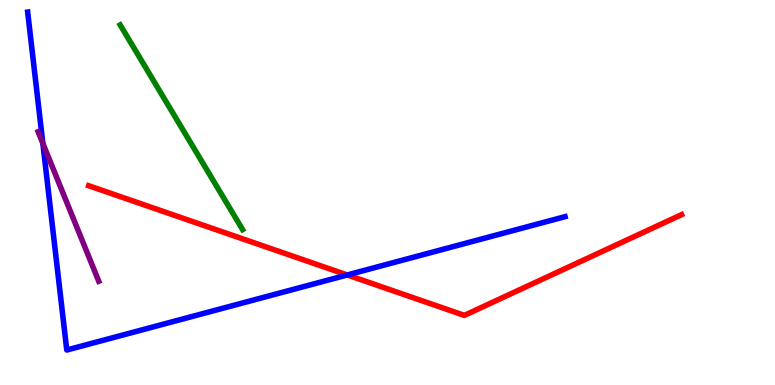[{'lines': ['blue', 'red'], 'intersections': [{'x': 4.48, 'y': 2.86}]}, {'lines': ['green', 'red'], 'intersections': []}, {'lines': ['purple', 'red'], 'intersections': []}, {'lines': ['blue', 'green'], 'intersections': []}, {'lines': ['blue', 'purple'], 'intersections': [{'x': 0.553, 'y': 6.28}]}, {'lines': ['green', 'purple'], 'intersections': []}]